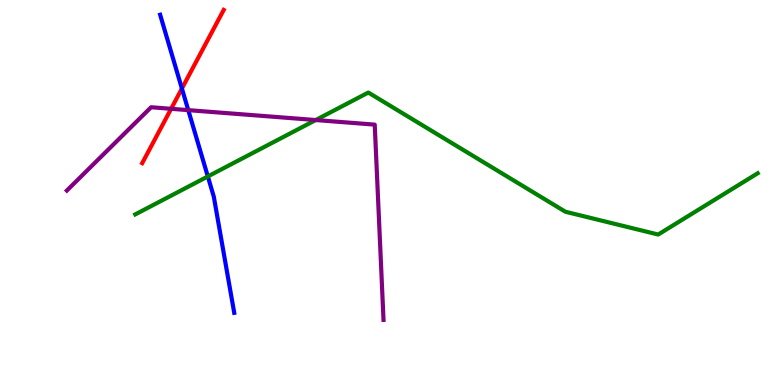[{'lines': ['blue', 'red'], 'intersections': [{'x': 2.35, 'y': 7.7}]}, {'lines': ['green', 'red'], 'intersections': []}, {'lines': ['purple', 'red'], 'intersections': [{'x': 2.21, 'y': 7.17}]}, {'lines': ['blue', 'green'], 'intersections': [{'x': 2.68, 'y': 5.42}]}, {'lines': ['blue', 'purple'], 'intersections': [{'x': 2.43, 'y': 7.14}]}, {'lines': ['green', 'purple'], 'intersections': [{'x': 4.07, 'y': 6.88}]}]